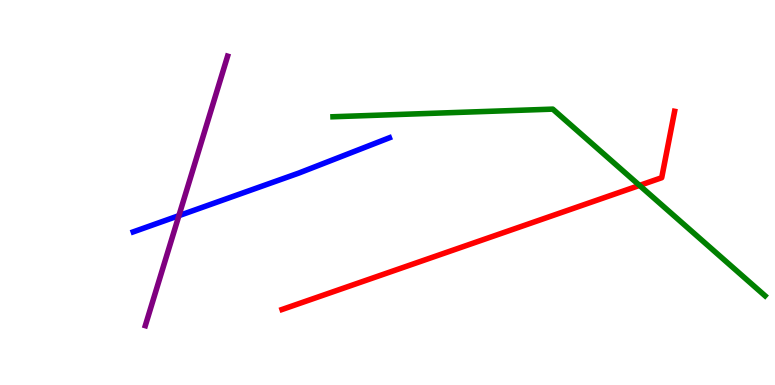[{'lines': ['blue', 'red'], 'intersections': []}, {'lines': ['green', 'red'], 'intersections': [{'x': 8.25, 'y': 5.18}]}, {'lines': ['purple', 'red'], 'intersections': []}, {'lines': ['blue', 'green'], 'intersections': []}, {'lines': ['blue', 'purple'], 'intersections': [{'x': 2.31, 'y': 4.4}]}, {'lines': ['green', 'purple'], 'intersections': []}]